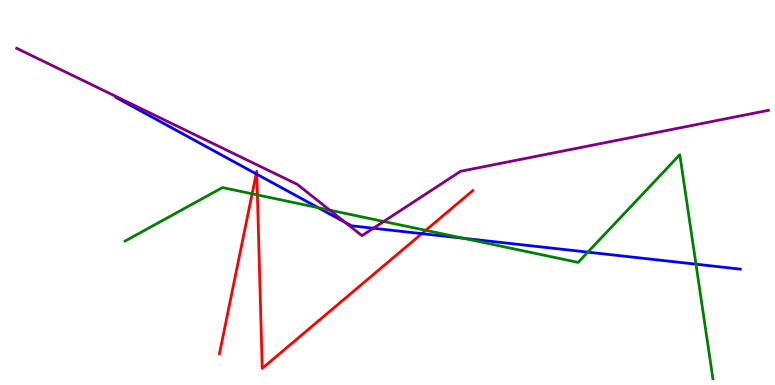[{'lines': ['blue', 'red'], 'intersections': [{'x': 3.31, 'y': 5.48}, {'x': 3.31, 'y': 5.47}, {'x': 5.44, 'y': 3.93}]}, {'lines': ['green', 'red'], 'intersections': [{'x': 3.25, 'y': 4.97}, {'x': 3.32, 'y': 4.94}, {'x': 5.49, 'y': 4.02}]}, {'lines': ['purple', 'red'], 'intersections': []}, {'lines': ['blue', 'green'], 'intersections': [{'x': 4.11, 'y': 4.6}, {'x': 5.98, 'y': 3.81}, {'x': 7.59, 'y': 3.45}, {'x': 8.98, 'y': 3.14}]}, {'lines': ['blue', 'purple'], 'intersections': [{'x': 4.46, 'y': 4.22}, {'x': 4.82, 'y': 4.07}]}, {'lines': ['green', 'purple'], 'intersections': [{'x': 4.26, 'y': 4.54}, {'x': 4.95, 'y': 4.25}]}]